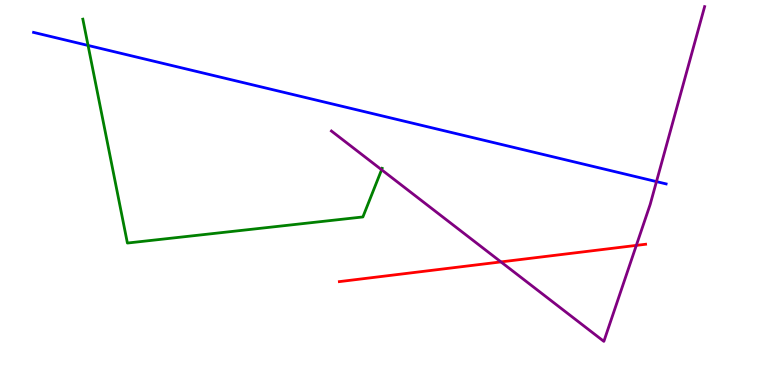[{'lines': ['blue', 'red'], 'intersections': []}, {'lines': ['green', 'red'], 'intersections': []}, {'lines': ['purple', 'red'], 'intersections': [{'x': 6.46, 'y': 3.2}, {'x': 8.21, 'y': 3.63}]}, {'lines': ['blue', 'green'], 'intersections': [{'x': 1.14, 'y': 8.82}]}, {'lines': ['blue', 'purple'], 'intersections': [{'x': 8.47, 'y': 5.28}]}, {'lines': ['green', 'purple'], 'intersections': [{'x': 4.92, 'y': 5.59}]}]